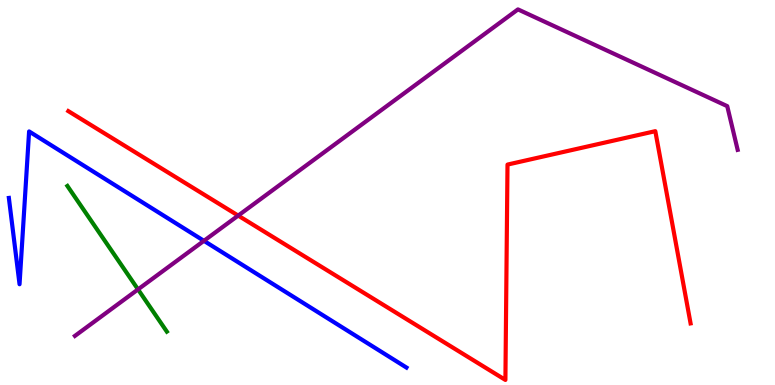[{'lines': ['blue', 'red'], 'intersections': []}, {'lines': ['green', 'red'], 'intersections': []}, {'lines': ['purple', 'red'], 'intersections': [{'x': 3.07, 'y': 4.4}]}, {'lines': ['blue', 'green'], 'intersections': []}, {'lines': ['blue', 'purple'], 'intersections': [{'x': 2.63, 'y': 3.74}]}, {'lines': ['green', 'purple'], 'intersections': [{'x': 1.78, 'y': 2.48}]}]